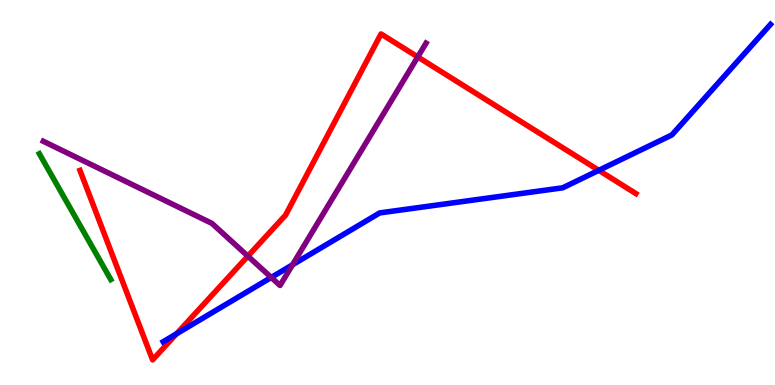[{'lines': ['blue', 'red'], 'intersections': [{'x': 2.28, 'y': 1.33}, {'x': 7.73, 'y': 5.58}]}, {'lines': ['green', 'red'], 'intersections': []}, {'lines': ['purple', 'red'], 'intersections': [{'x': 3.2, 'y': 3.35}, {'x': 5.39, 'y': 8.52}]}, {'lines': ['blue', 'green'], 'intersections': []}, {'lines': ['blue', 'purple'], 'intersections': [{'x': 3.5, 'y': 2.79}, {'x': 3.77, 'y': 3.12}]}, {'lines': ['green', 'purple'], 'intersections': []}]